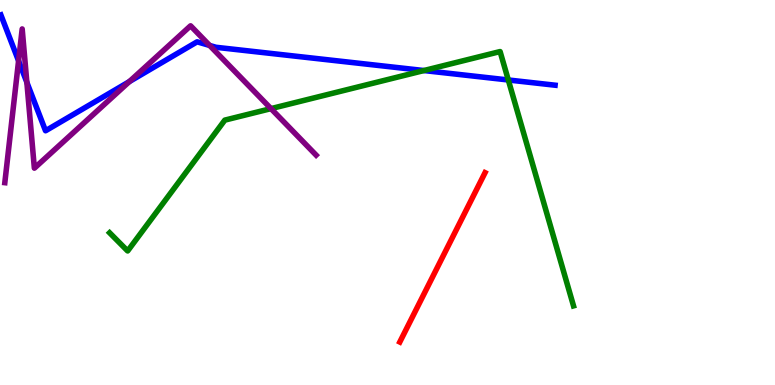[{'lines': ['blue', 'red'], 'intersections': []}, {'lines': ['green', 'red'], 'intersections': []}, {'lines': ['purple', 'red'], 'intersections': []}, {'lines': ['blue', 'green'], 'intersections': [{'x': 5.47, 'y': 8.17}, {'x': 6.56, 'y': 7.92}]}, {'lines': ['blue', 'purple'], 'intersections': [{'x': 0.24, 'y': 8.42}, {'x': 0.347, 'y': 7.86}, {'x': 1.67, 'y': 7.88}, {'x': 2.71, 'y': 8.82}]}, {'lines': ['green', 'purple'], 'intersections': [{'x': 3.5, 'y': 7.18}]}]